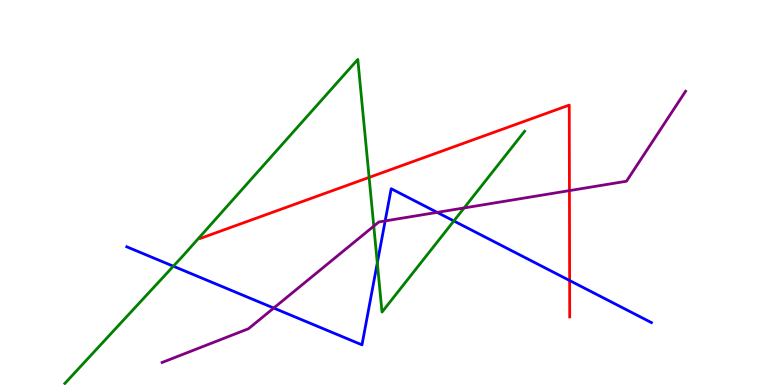[{'lines': ['blue', 'red'], 'intersections': [{'x': 7.35, 'y': 2.71}]}, {'lines': ['green', 'red'], 'intersections': [{'x': 4.76, 'y': 5.39}]}, {'lines': ['purple', 'red'], 'intersections': [{'x': 7.35, 'y': 5.05}]}, {'lines': ['blue', 'green'], 'intersections': [{'x': 2.24, 'y': 3.09}, {'x': 4.87, 'y': 3.17}, {'x': 5.86, 'y': 4.26}]}, {'lines': ['blue', 'purple'], 'intersections': [{'x': 3.53, 'y': 2.0}, {'x': 4.97, 'y': 4.26}, {'x': 5.64, 'y': 4.48}]}, {'lines': ['green', 'purple'], 'intersections': [{'x': 4.82, 'y': 4.13}, {'x': 5.99, 'y': 4.6}]}]